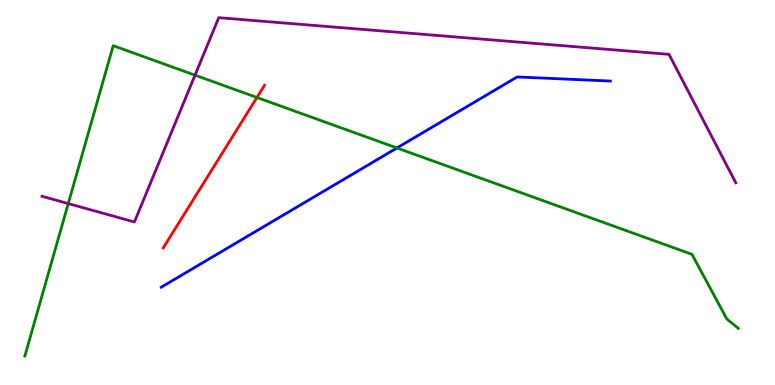[{'lines': ['blue', 'red'], 'intersections': []}, {'lines': ['green', 'red'], 'intersections': [{'x': 3.32, 'y': 7.47}]}, {'lines': ['purple', 'red'], 'intersections': []}, {'lines': ['blue', 'green'], 'intersections': [{'x': 5.12, 'y': 6.16}]}, {'lines': ['blue', 'purple'], 'intersections': []}, {'lines': ['green', 'purple'], 'intersections': [{'x': 0.881, 'y': 4.71}, {'x': 2.52, 'y': 8.05}]}]